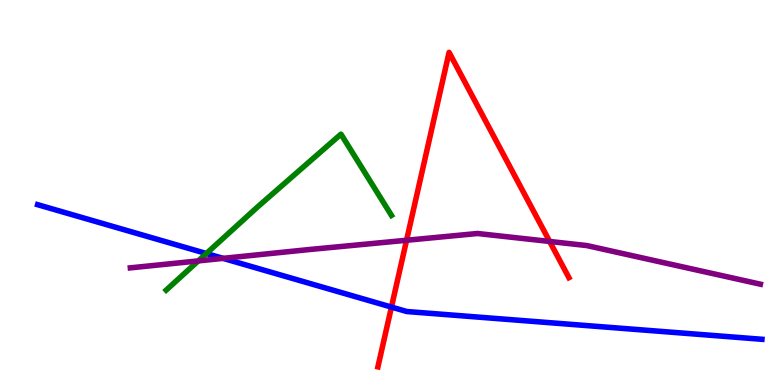[{'lines': ['blue', 'red'], 'intersections': [{'x': 5.05, 'y': 2.02}]}, {'lines': ['green', 'red'], 'intersections': []}, {'lines': ['purple', 'red'], 'intersections': [{'x': 5.25, 'y': 3.76}, {'x': 7.09, 'y': 3.73}]}, {'lines': ['blue', 'green'], 'intersections': [{'x': 2.66, 'y': 3.42}]}, {'lines': ['blue', 'purple'], 'intersections': [{'x': 2.88, 'y': 3.29}]}, {'lines': ['green', 'purple'], 'intersections': [{'x': 2.56, 'y': 3.22}]}]